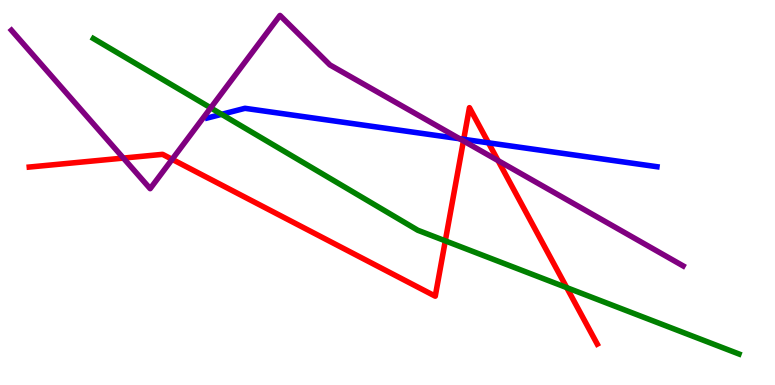[{'lines': ['blue', 'red'], 'intersections': [{'x': 5.98, 'y': 6.38}, {'x': 6.3, 'y': 6.29}]}, {'lines': ['green', 'red'], 'intersections': [{'x': 5.75, 'y': 3.74}, {'x': 7.31, 'y': 2.53}]}, {'lines': ['purple', 'red'], 'intersections': [{'x': 1.59, 'y': 5.89}, {'x': 2.22, 'y': 5.86}, {'x': 5.98, 'y': 6.34}, {'x': 6.43, 'y': 5.83}]}, {'lines': ['blue', 'green'], 'intersections': [{'x': 2.86, 'y': 7.03}]}, {'lines': ['blue', 'purple'], 'intersections': [{'x': 5.93, 'y': 6.4}]}, {'lines': ['green', 'purple'], 'intersections': [{'x': 2.72, 'y': 7.2}]}]